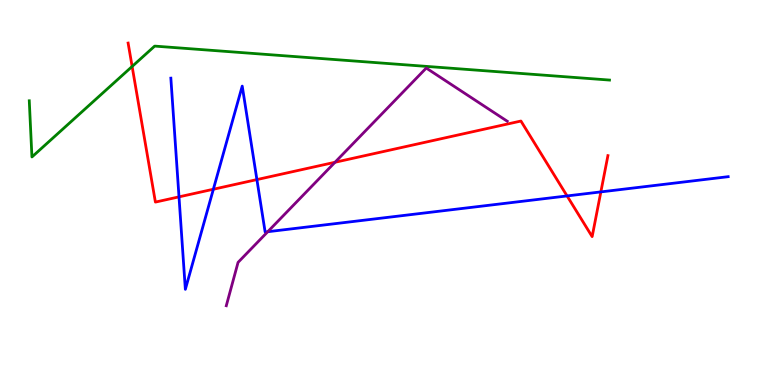[{'lines': ['blue', 'red'], 'intersections': [{'x': 2.31, 'y': 4.89}, {'x': 2.75, 'y': 5.08}, {'x': 3.31, 'y': 5.34}, {'x': 7.32, 'y': 4.91}, {'x': 7.75, 'y': 5.02}]}, {'lines': ['green', 'red'], 'intersections': [{'x': 1.7, 'y': 8.27}]}, {'lines': ['purple', 'red'], 'intersections': [{'x': 4.32, 'y': 5.79}]}, {'lines': ['blue', 'green'], 'intersections': []}, {'lines': ['blue', 'purple'], 'intersections': [{'x': 3.45, 'y': 3.98}]}, {'lines': ['green', 'purple'], 'intersections': []}]